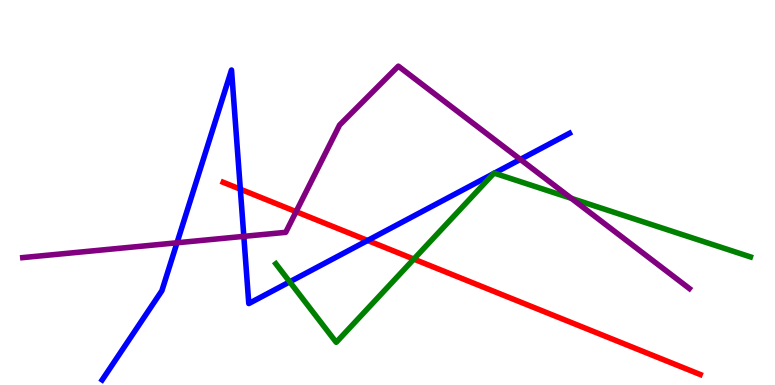[{'lines': ['blue', 'red'], 'intersections': [{'x': 3.1, 'y': 5.09}, {'x': 4.74, 'y': 3.75}]}, {'lines': ['green', 'red'], 'intersections': [{'x': 5.34, 'y': 3.27}]}, {'lines': ['purple', 'red'], 'intersections': [{'x': 3.82, 'y': 4.5}]}, {'lines': ['blue', 'green'], 'intersections': [{'x': 3.74, 'y': 2.68}, {'x': 6.37, 'y': 5.49}, {'x': 6.38, 'y': 5.5}]}, {'lines': ['blue', 'purple'], 'intersections': [{'x': 2.28, 'y': 3.69}, {'x': 3.15, 'y': 3.86}, {'x': 6.71, 'y': 5.86}]}, {'lines': ['green', 'purple'], 'intersections': [{'x': 7.37, 'y': 4.85}]}]